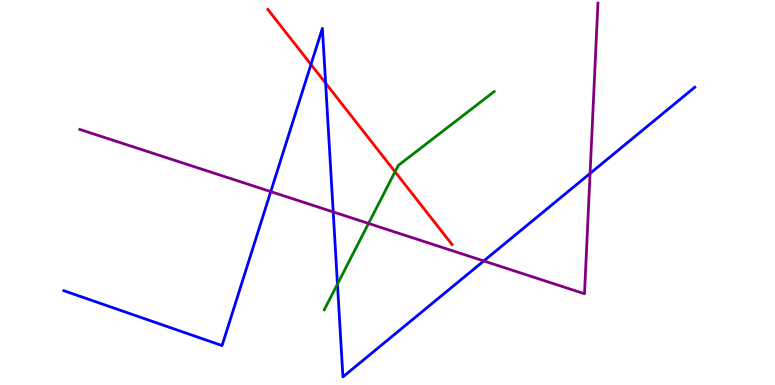[{'lines': ['blue', 'red'], 'intersections': [{'x': 4.01, 'y': 8.33}, {'x': 4.2, 'y': 7.84}]}, {'lines': ['green', 'red'], 'intersections': [{'x': 5.1, 'y': 5.54}]}, {'lines': ['purple', 'red'], 'intersections': []}, {'lines': ['blue', 'green'], 'intersections': [{'x': 4.35, 'y': 2.62}]}, {'lines': ['blue', 'purple'], 'intersections': [{'x': 3.49, 'y': 5.02}, {'x': 4.3, 'y': 4.5}, {'x': 6.24, 'y': 3.22}, {'x': 7.61, 'y': 5.5}]}, {'lines': ['green', 'purple'], 'intersections': [{'x': 4.76, 'y': 4.2}]}]